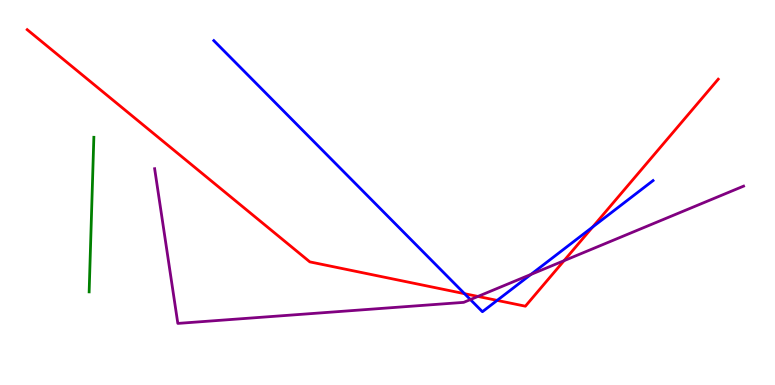[{'lines': ['blue', 'red'], 'intersections': [{'x': 5.99, 'y': 2.37}, {'x': 6.41, 'y': 2.2}, {'x': 7.65, 'y': 4.1}]}, {'lines': ['green', 'red'], 'intersections': []}, {'lines': ['purple', 'red'], 'intersections': [{'x': 6.17, 'y': 2.3}, {'x': 7.28, 'y': 3.23}]}, {'lines': ['blue', 'green'], 'intersections': []}, {'lines': ['blue', 'purple'], 'intersections': [{'x': 6.07, 'y': 2.22}, {'x': 6.85, 'y': 2.87}]}, {'lines': ['green', 'purple'], 'intersections': []}]